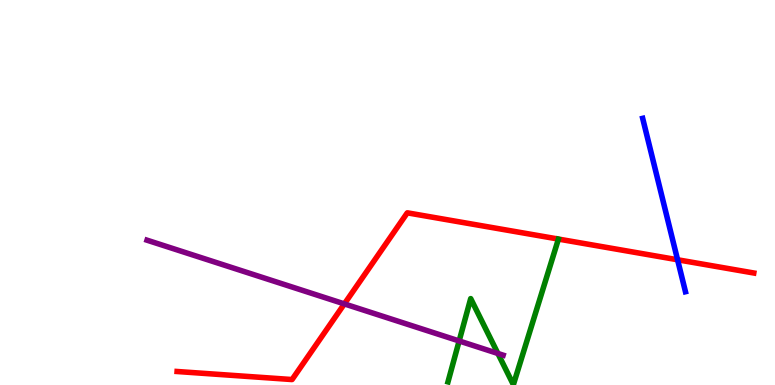[{'lines': ['blue', 'red'], 'intersections': [{'x': 8.74, 'y': 3.25}]}, {'lines': ['green', 'red'], 'intersections': []}, {'lines': ['purple', 'red'], 'intersections': [{'x': 4.44, 'y': 2.11}]}, {'lines': ['blue', 'green'], 'intersections': []}, {'lines': ['blue', 'purple'], 'intersections': []}, {'lines': ['green', 'purple'], 'intersections': [{'x': 5.92, 'y': 1.14}, {'x': 6.42, 'y': 0.819}]}]